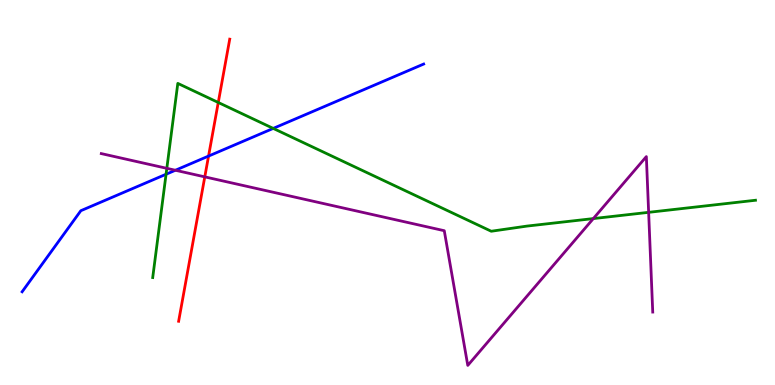[{'lines': ['blue', 'red'], 'intersections': [{'x': 2.69, 'y': 5.95}]}, {'lines': ['green', 'red'], 'intersections': [{'x': 2.82, 'y': 7.34}]}, {'lines': ['purple', 'red'], 'intersections': [{'x': 2.64, 'y': 5.41}]}, {'lines': ['blue', 'green'], 'intersections': [{'x': 2.14, 'y': 5.47}, {'x': 3.53, 'y': 6.66}]}, {'lines': ['blue', 'purple'], 'intersections': [{'x': 2.26, 'y': 5.58}]}, {'lines': ['green', 'purple'], 'intersections': [{'x': 2.15, 'y': 5.63}, {'x': 7.66, 'y': 4.32}, {'x': 8.37, 'y': 4.48}]}]